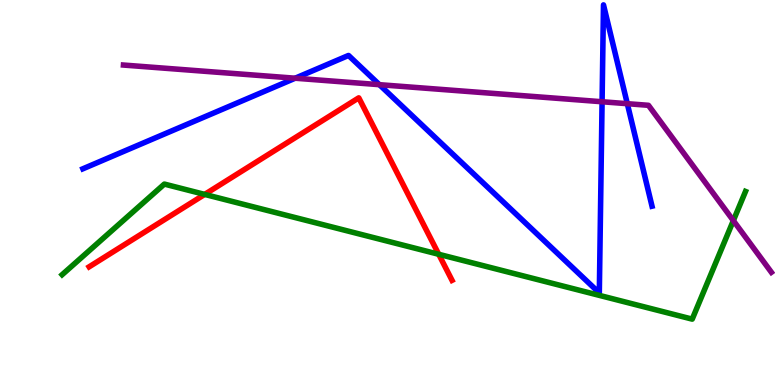[{'lines': ['blue', 'red'], 'intersections': []}, {'lines': ['green', 'red'], 'intersections': [{'x': 2.64, 'y': 4.95}, {'x': 5.66, 'y': 3.4}]}, {'lines': ['purple', 'red'], 'intersections': []}, {'lines': ['blue', 'green'], 'intersections': []}, {'lines': ['blue', 'purple'], 'intersections': [{'x': 3.81, 'y': 7.97}, {'x': 4.9, 'y': 7.8}, {'x': 7.77, 'y': 7.36}, {'x': 8.09, 'y': 7.31}]}, {'lines': ['green', 'purple'], 'intersections': [{'x': 9.46, 'y': 4.27}]}]